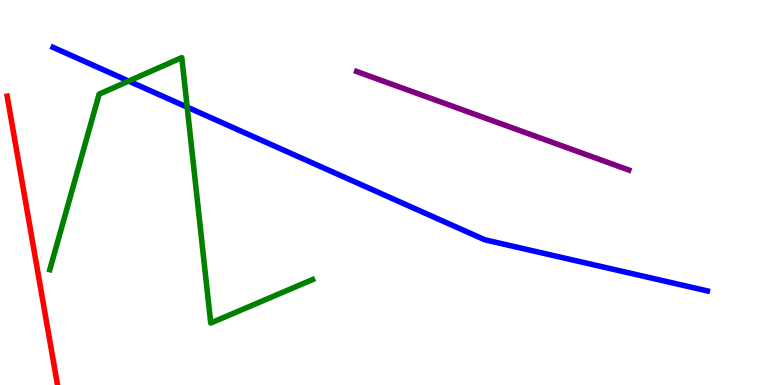[{'lines': ['blue', 'red'], 'intersections': []}, {'lines': ['green', 'red'], 'intersections': []}, {'lines': ['purple', 'red'], 'intersections': []}, {'lines': ['blue', 'green'], 'intersections': [{'x': 1.66, 'y': 7.89}, {'x': 2.42, 'y': 7.22}]}, {'lines': ['blue', 'purple'], 'intersections': []}, {'lines': ['green', 'purple'], 'intersections': []}]